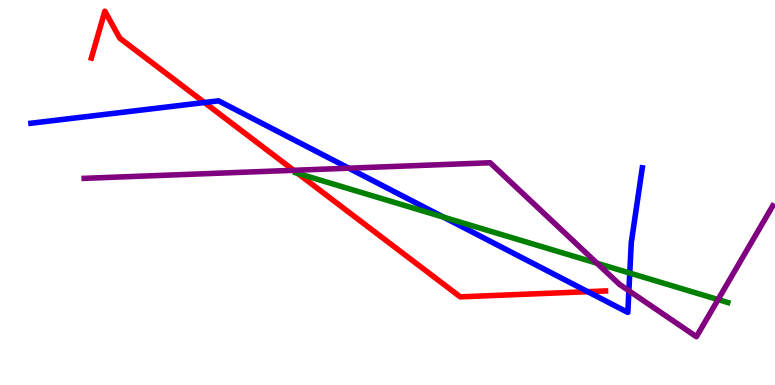[{'lines': ['blue', 'red'], 'intersections': [{'x': 2.64, 'y': 7.34}, {'x': 7.58, 'y': 2.42}]}, {'lines': ['green', 'red'], 'intersections': [{'x': 3.84, 'y': 5.5}]}, {'lines': ['purple', 'red'], 'intersections': [{'x': 3.79, 'y': 5.58}]}, {'lines': ['blue', 'green'], 'intersections': [{'x': 5.72, 'y': 4.36}, {'x': 8.13, 'y': 2.91}]}, {'lines': ['blue', 'purple'], 'intersections': [{'x': 4.5, 'y': 5.63}, {'x': 8.11, 'y': 2.45}]}, {'lines': ['green', 'purple'], 'intersections': [{'x': 7.7, 'y': 3.16}, {'x': 9.27, 'y': 2.22}]}]